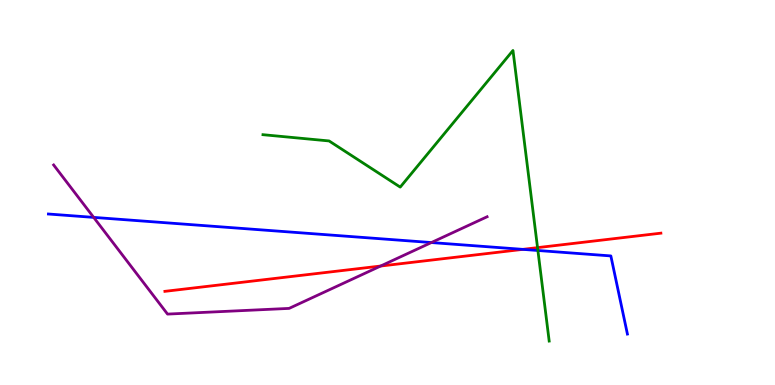[{'lines': ['blue', 'red'], 'intersections': [{'x': 6.75, 'y': 3.52}]}, {'lines': ['green', 'red'], 'intersections': [{'x': 6.94, 'y': 3.57}]}, {'lines': ['purple', 'red'], 'intersections': [{'x': 4.91, 'y': 3.09}]}, {'lines': ['blue', 'green'], 'intersections': [{'x': 6.94, 'y': 3.49}]}, {'lines': ['blue', 'purple'], 'intersections': [{'x': 1.21, 'y': 4.35}, {'x': 5.57, 'y': 3.7}]}, {'lines': ['green', 'purple'], 'intersections': []}]